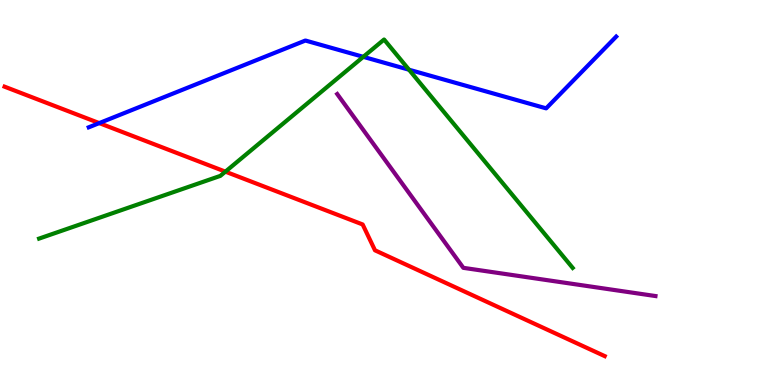[{'lines': ['blue', 'red'], 'intersections': [{'x': 1.28, 'y': 6.8}]}, {'lines': ['green', 'red'], 'intersections': [{'x': 2.91, 'y': 5.54}]}, {'lines': ['purple', 'red'], 'intersections': []}, {'lines': ['blue', 'green'], 'intersections': [{'x': 4.69, 'y': 8.52}, {'x': 5.28, 'y': 8.19}]}, {'lines': ['blue', 'purple'], 'intersections': []}, {'lines': ['green', 'purple'], 'intersections': []}]